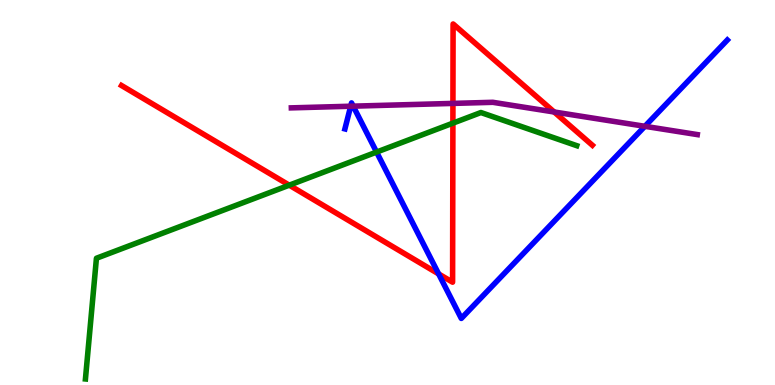[{'lines': ['blue', 'red'], 'intersections': [{'x': 5.66, 'y': 2.89}]}, {'lines': ['green', 'red'], 'intersections': [{'x': 3.73, 'y': 5.19}, {'x': 5.84, 'y': 6.8}]}, {'lines': ['purple', 'red'], 'intersections': [{'x': 5.84, 'y': 7.31}, {'x': 7.15, 'y': 7.09}]}, {'lines': ['blue', 'green'], 'intersections': [{'x': 4.86, 'y': 6.05}]}, {'lines': ['blue', 'purple'], 'intersections': [{'x': 4.52, 'y': 7.24}, {'x': 4.56, 'y': 7.24}, {'x': 8.32, 'y': 6.72}]}, {'lines': ['green', 'purple'], 'intersections': []}]